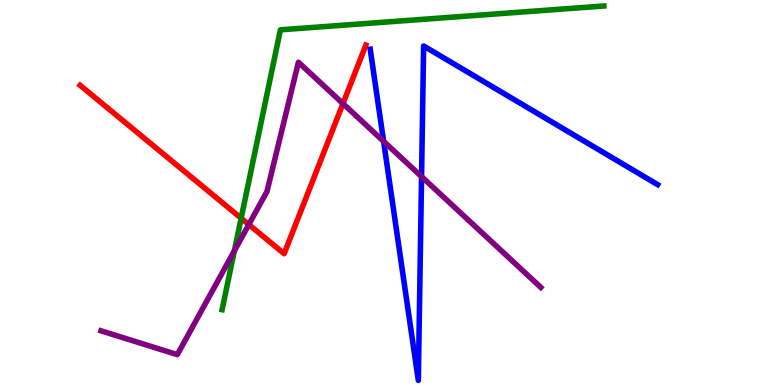[{'lines': ['blue', 'red'], 'intersections': []}, {'lines': ['green', 'red'], 'intersections': [{'x': 3.11, 'y': 4.33}]}, {'lines': ['purple', 'red'], 'intersections': [{'x': 3.21, 'y': 4.17}, {'x': 4.43, 'y': 7.31}]}, {'lines': ['blue', 'green'], 'intersections': []}, {'lines': ['blue', 'purple'], 'intersections': [{'x': 4.95, 'y': 6.33}, {'x': 5.44, 'y': 5.41}]}, {'lines': ['green', 'purple'], 'intersections': [{'x': 3.02, 'y': 3.48}]}]